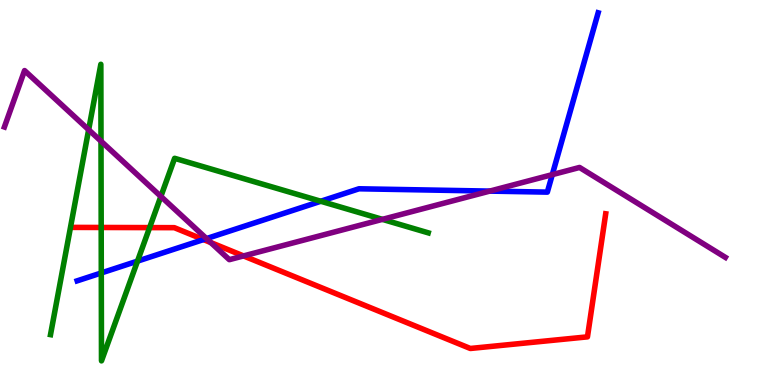[{'lines': ['blue', 'red'], 'intersections': [{'x': 2.63, 'y': 3.78}]}, {'lines': ['green', 'red'], 'intersections': [{'x': 1.31, 'y': 4.09}, {'x': 1.93, 'y': 4.09}]}, {'lines': ['purple', 'red'], 'intersections': [{'x': 2.72, 'y': 3.7}, {'x': 3.14, 'y': 3.35}]}, {'lines': ['blue', 'green'], 'intersections': [{'x': 1.31, 'y': 2.91}, {'x': 1.77, 'y': 3.22}, {'x': 4.14, 'y': 4.77}]}, {'lines': ['blue', 'purple'], 'intersections': [{'x': 2.66, 'y': 3.8}, {'x': 6.32, 'y': 5.04}, {'x': 7.13, 'y': 5.46}]}, {'lines': ['green', 'purple'], 'intersections': [{'x': 1.14, 'y': 6.63}, {'x': 1.3, 'y': 6.33}, {'x': 2.08, 'y': 4.9}, {'x': 4.93, 'y': 4.3}]}]